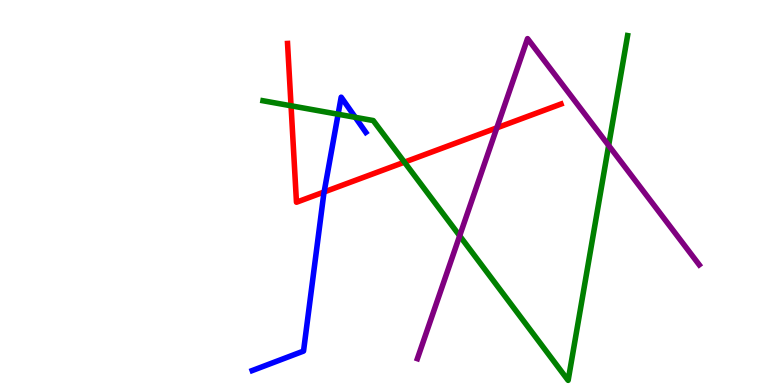[{'lines': ['blue', 'red'], 'intersections': [{'x': 4.18, 'y': 5.01}]}, {'lines': ['green', 'red'], 'intersections': [{'x': 3.76, 'y': 7.25}, {'x': 5.22, 'y': 5.79}]}, {'lines': ['purple', 'red'], 'intersections': [{'x': 6.41, 'y': 6.68}]}, {'lines': ['blue', 'green'], 'intersections': [{'x': 4.36, 'y': 7.03}, {'x': 4.58, 'y': 6.95}]}, {'lines': ['blue', 'purple'], 'intersections': []}, {'lines': ['green', 'purple'], 'intersections': [{'x': 5.93, 'y': 3.88}, {'x': 7.85, 'y': 6.22}]}]